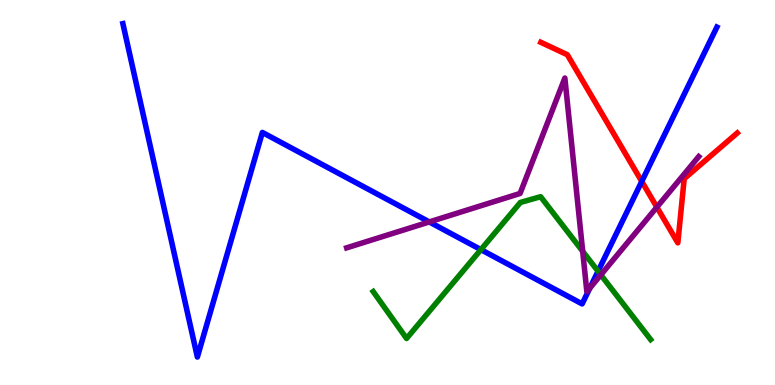[{'lines': ['blue', 'red'], 'intersections': [{'x': 8.28, 'y': 5.29}]}, {'lines': ['green', 'red'], 'intersections': []}, {'lines': ['purple', 'red'], 'intersections': [{'x': 8.48, 'y': 4.62}]}, {'lines': ['blue', 'green'], 'intersections': [{'x': 6.21, 'y': 3.52}, {'x': 7.72, 'y': 2.95}]}, {'lines': ['blue', 'purple'], 'intersections': [{'x': 5.54, 'y': 4.24}, {'x': 7.61, 'y': 2.52}]}, {'lines': ['green', 'purple'], 'intersections': [{'x': 7.52, 'y': 3.47}, {'x': 7.75, 'y': 2.86}]}]